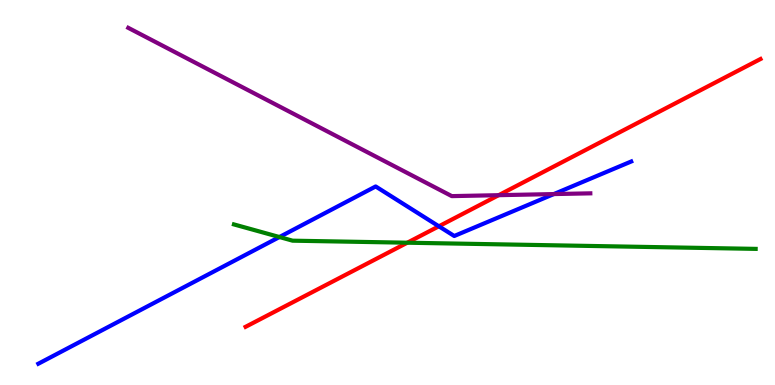[{'lines': ['blue', 'red'], 'intersections': [{'x': 5.66, 'y': 4.12}]}, {'lines': ['green', 'red'], 'intersections': [{'x': 5.26, 'y': 3.7}]}, {'lines': ['purple', 'red'], 'intersections': [{'x': 6.43, 'y': 4.93}]}, {'lines': ['blue', 'green'], 'intersections': [{'x': 3.61, 'y': 3.84}]}, {'lines': ['blue', 'purple'], 'intersections': [{'x': 7.15, 'y': 4.96}]}, {'lines': ['green', 'purple'], 'intersections': []}]